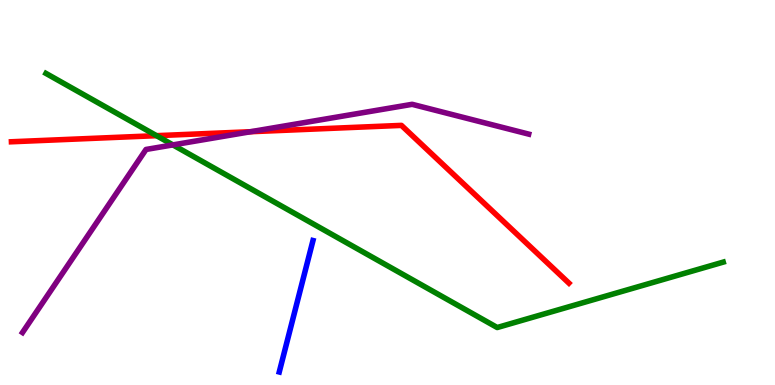[{'lines': ['blue', 'red'], 'intersections': []}, {'lines': ['green', 'red'], 'intersections': [{'x': 2.02, 'y': 6.48}]}, {'lines': ['purple', 'red'], 'intersections': [{'x': 3.23, 'y': 6.58}]}, {'lines': ['blue', 'green'], 'intersections': []}, {'lines': ['blue', 'purple'], 'intersections': []}, {'lines': ['green', 'purple'], 'intersections': [{'x': 2.23, 'y': 6.24}]}]